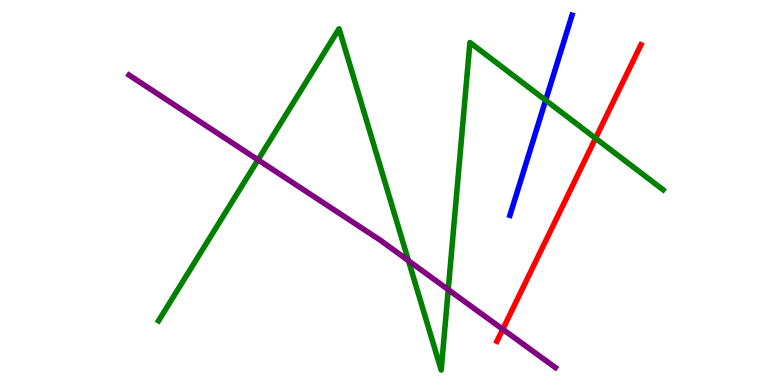[{'lines': ['blue', 'red'], 'intersections': []}, {'lines': ['green', 'red'], 'intersections': [{'x': 7.68, 'y': 6.41}]}, {'lines': ['purple', 'red'], 'intersections': [{'x': 6.49, 'y': 1.45}]}, {'lines': ['blue', 'green'], 'intersections': [{'x': 7.04, 'y': 7.4}]}, {'lines': ['blue', 'purple'], 'intersections': []}, {'lines': ['green', 'purple'], 'intersections': [{'x': 3.33, 'y': 5.85}, {'x': 5.27, 'y': 3.23}, {'x': 5.78, 'y': 2.48}]}]